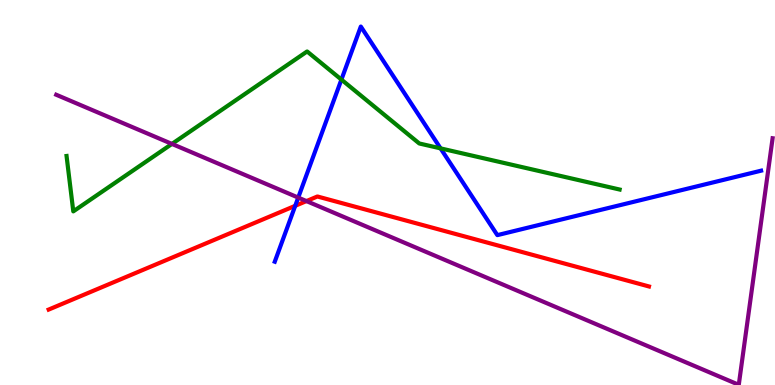[{'lines': ['blue', 'red'], 'intersections': [{'x': 3.81, 'y': 4.65}]}, {'lines': ['green', 'red'], 'intersections': []}, {'lines': ['purple', 'red'], 'intersections': [{'x': 3.95, 'y': 4.78}]}, {'lines': ['blue', 'green'], 'intersections': [{'x': 4.41, 'y': 7.93}, {'x': 5.68, 'y': 6.15}]}, {'lines': ['blue', 'purple'], 'intersections': [{'x': 3.85, 'y': 4.87}]}, {'lines': ['green', 'purple'], 'intersections': [{'x': 2.22, 'y': 6.26}]}]